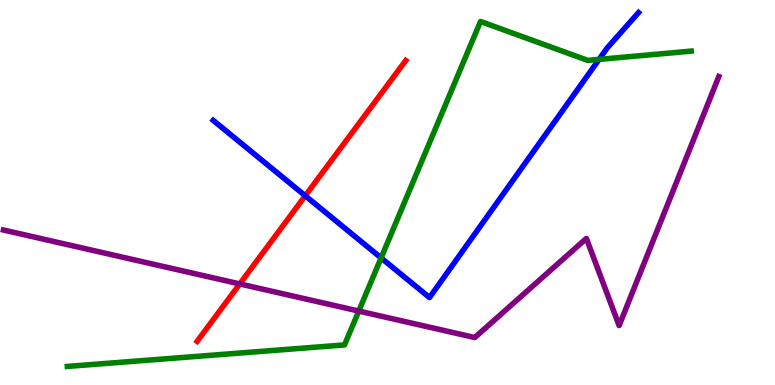[{'lines': ['blue', 'red'], 'intersections': [{'x': 3.94, 'y': 4.91}]}, {'lines': ['green', 'red'], 'intersections': []}, {'lines': ['purple', 'red'], 'intersections': [{'x': 3.09, 'y': 2.63}]}, {'lines': ['blue', 'green'], 'intersections': [{'x': 4.92, 'y': 3.3}, {'x': 7.73, 'y': 8.46}]}, {'lines': ['blue', 'purple'], 'intersections': []}, {'lines': ['green', 'purple'], 'intersections': [{'x': 4.63, 'y': 1.92}]}]